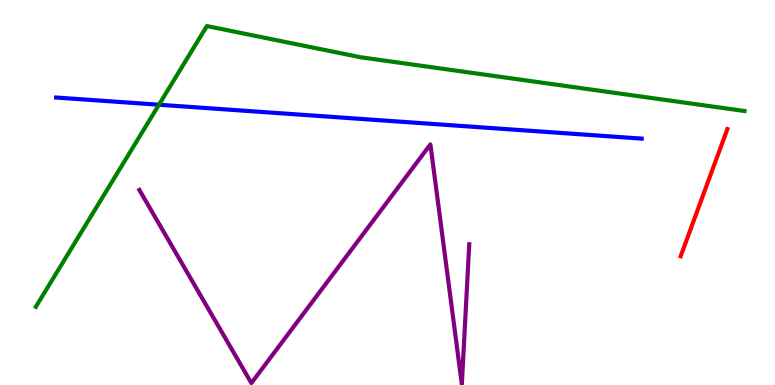[{'lines': ['blue', 'red'], 'intersections': []}, {'lines': ['green', 'red'], 'intersections': []}, {'lines': ['purple', 'red'], 'intersections': []}, {'lines': ['blue', 'green'], 'intersections': [{'x': 2.05, 'y': 7.28}]}, {'lines': ['blue', 'purple'], 'intersections': []}, {'lines': ['green', 'purple'], 'intersections': []}]